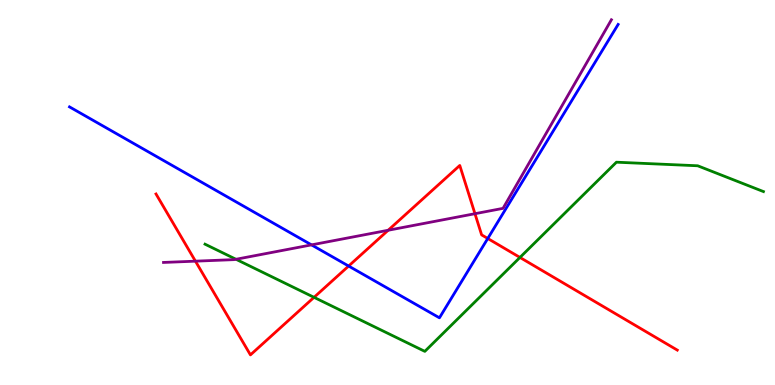[{'lines': ['blue', 'red'], 'intersections': [{'x': 4.5, 'y': 3.09}, {'x': 6.29, 'y': 3.81}]}, {'lines': ['green', 'red'], 'intersections': [{'x': 4.05, 'y': 2.28}, {'x': 6.71, 'y': 3.31}]}, {'lines': ['purple', 'red'], 'intersections': [{'x': 2.52, 'y': 3.22}, {'x': 5.01, 'y': 4.02}, {'x': 6.13, 'y': 4.45}]}, {'lines': ['blue', 'green'], 'intersections': []}, {'lines': ['blue', 'purple'], 'intersections': [{'x': 4.02, 'y': 3.64}]}, {'lines': ['green', 'purple'], 'intersections': [{'x': 3.04, 'y': 3.27}]}]